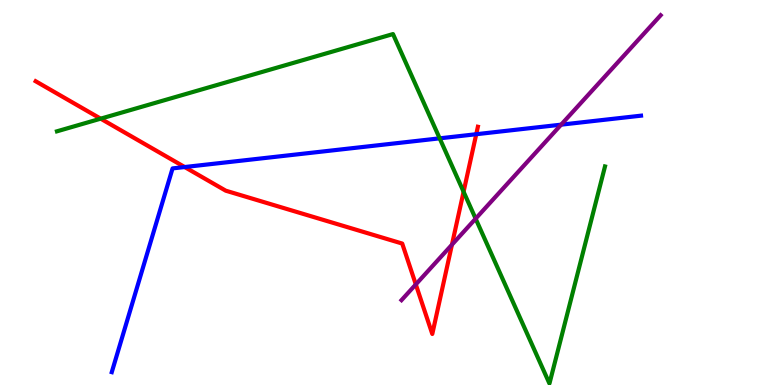[{'lines': ['blue', 'red'], 'intersections': [{'x': 2.38, 'y': 5.66}, {'x': 6.15, 'y': 6.51}]}, {'lines': ['green', 'red'], 'intersections': [{'x': 1.3, 'y': 6.92}, {'x': 5.98, 'y': 5.02}]}, {'lines': ['purple', 'red'], 'intersections': [{'x': 5.37, 'y': 2.61}, {'x': 5.83, 'y': 3.64}]}, {'lines': ['blue', 'green'], 'intersections': [{'x': 5.67, 'y': 6.41}]}, {'lines': ['blue', 'purple'], 'intersections': [{'x': 7.24, 'y': 6.76}]}, {'lines': ['green', 'purple'], 'intersections': [{'x': 6.14, 'y': 4.32}]}]